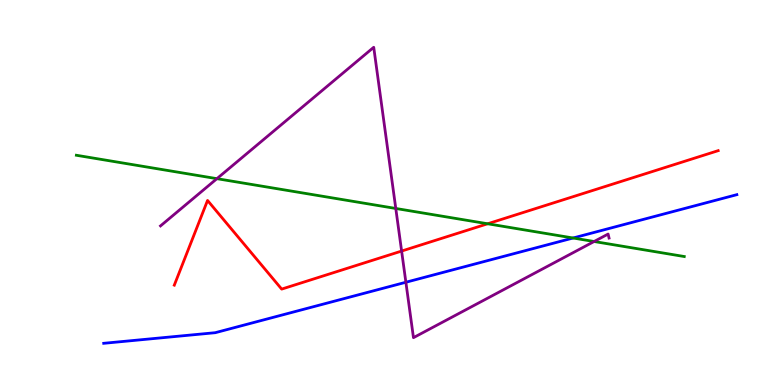[{'lines': ['blue', 'red'], 'intersections': []}, {'lines': ['green', 'red'], 'intersections': [{'x': 6.29, 'y': 4.19}]}, {'lines': ['purple', 'red'], 'intersections': [{'x': 5.18, 'y': 3.48}]}, {'lines': ['blue', 'green'], 'intersections': [{'x': 7.39, 'y': 3.82}]}, {'lines': ['blue', 'purple'], 'intersections': [{'x': 5.24, 'y': 2.67}]}, {'lines': ['green', 'purple'], 'intersections': [{'x': 2.8, 'y': 5.36}, {'x': 5.11, 'y': 4.59}, {'x': 7.67, 'y': 3.73}]}]